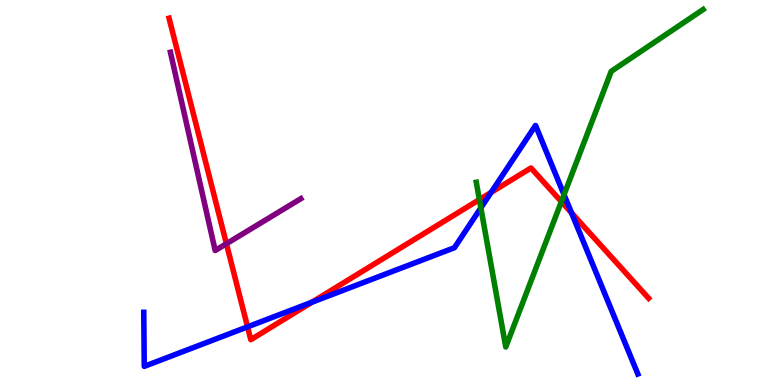[{'lines': ['blue', 'red'], 'intersections': [{'x': 3.19, 'y': 1.51}, {'x': 4.02, 'y': 2.15}, {'x': 6.34, 'y': 5.0}, {'x': 7.37, 'y': 4.47}]}, {'lines': ['green', 'red'], 'intersections': [{'x': 6.19, 'y': 4.82}, {'x': 7.24, 'y': 4.76}]}, {'lines': ['purple', 'red'], 'intersections': [{'x': 2.92, 'y': 3.67}]}, {'lines': ['blue', 'green'], 'intersections': [{'x': 6.2, 'y': 4.6}, {'x': 7.28, 'y': 4.94}]}, {'lines': ['blue', 'purple'], 'intersections': []}, {'lines': ['green', 'purple'], 'intersections': []}]